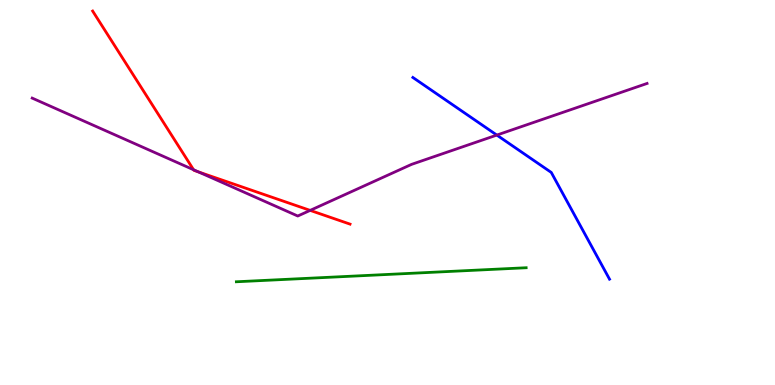[{'lines': ['blue', 'red'], 'intersections': []}, {'lines': ['green', 'red'], 'intersections': []}, {'lines': ['purple', 'red'], 'intersections': [{'x': 2.5, 'y': 5.59}, {'x': 2.56, 'y': 5.54}, {'x': 4.0, 'y': 4.54}]}, {'lines': ['blue', 'green'], 'intersections': []}, {'lines': ['blue', 'purple'], 'intersections': [{'x': 6.41, 'y': 6.49}]}, {'lines': ['green', 'purple'], 'intersections': []}]